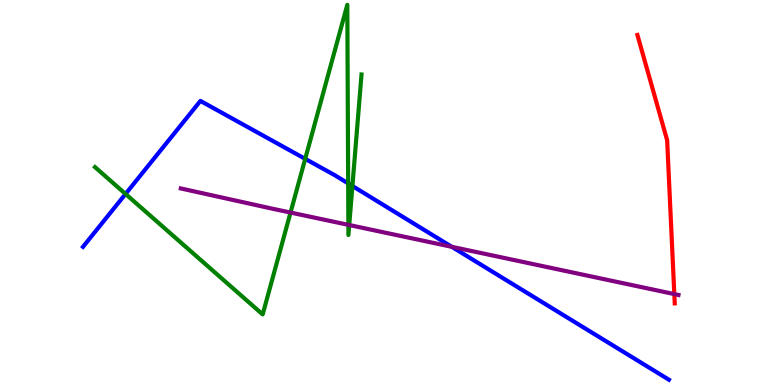[{'lines': ['blue', 'red'], 'intersections': []}, {'lines': ['green', 'red'], 'intersections': []}, {'lines': ['purple', 'red'], 'intersections': [{'x': 8.7, 'y': 2.36}]}, {'lines': ['blue', 'green'], 'intersections': [{'x': 1.62, 'y': 4.96}, {'x': 3.94, 'y': 5.87}, {'x': 4.49, 'y': 5.24}, {'x': 4.55, 'y': 5.17}]}, {'lines': ['blue', 'purple'], 'intersections': [{'x': 5.83, 'y': 3.59}]}, {'lines': ['green', 'purple'], 'intersections': [{'x': 3.75, 'y': 4.48}, {'x': 4.49, 'y': 4.16}, {'x': 4.51, 'y': 4.16}]}]